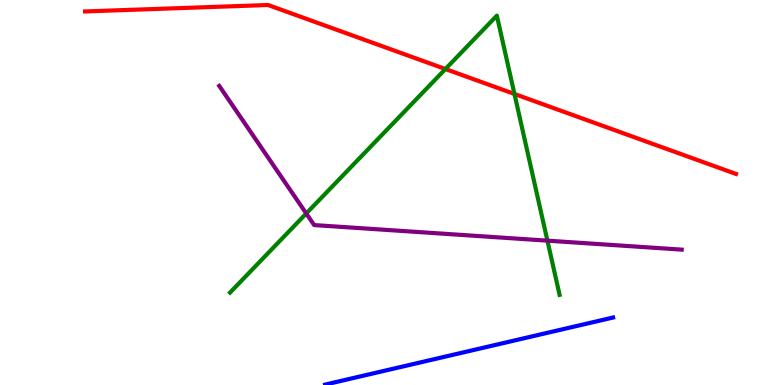[{'lines': ['blue', 'red'], 'intersections': []}, {'lines': ['green', 'red'], 'intersections': [{'x': 5.75, 'y': 8.21}, {'x': 6.64, 'y': 7.56}]}, {'lines': ['purple', 'red'], 'intersections': []}, {'lines': ['blue', 'green'], 'intersections': []}, {'lines': ['blue', 'purple'], 'intersections': []}, {'lines': ['green', 'purple'], 'intersections': [{'x': 3.95, 'y': 4.46}, {'x': 7.06, 'y': 3.75}]}]